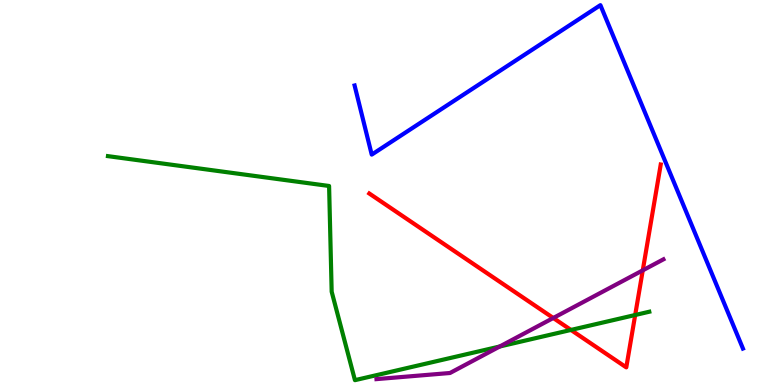[{'lines': ['blue', 'red'], 'intersections': []}, {'lines': ['green', 'red'], 'intersections': [{'x': 7.37, 'y': 1.43}, {'x': 8.2, 'y': 1.82}]}, {'lines': ['purple', 'red'], 'intersections': [{'x': 7.14, 'y': 1.74}, {'x': 8.29, 'y': 2.98}]}, {'lines': ['blue', 'green'], 'intersections': []}, {'lines': ['blue', 'purple'], 'intersections': []}, {'lines': ['green', 'purple'], 'intersections': [{'x': 6.45, 'y': 1.0}]}]